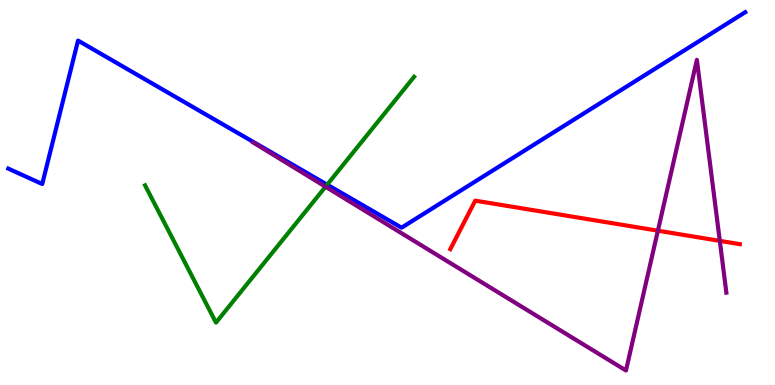[{'lines': ['blue', 'red'], 'intersections': []}, {'lines': ['green', 'red'], 'intersections': []}, {'lines': ['purple', 'red'], 'intersections': [{'x': 8.49, 'y': 4.01}, {'x': 9.29, 'y': 3.74}]}, {'lines': ['blue', 'green'], 'intersections': [{'x': 4.22, 'y': 5.2}]}, {'lines': ['blue', 'purple'], 'intersections': []}, {'lines': ['green', 'purple'], 'intersections': [{'x': 4.2, 'y': 5.15}]}]